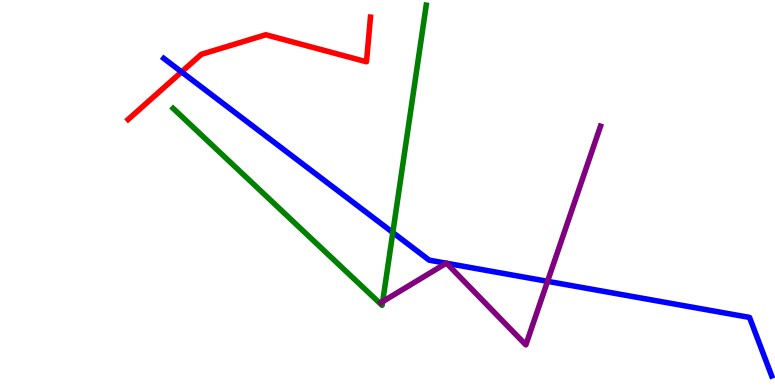[{'lines': ['blue', 'red'], 'intersections': [{'x': 2.34, 'y': 8.13}]}, {'lines': ['green', 'red'], 'intersections': []}, {'lines': ['purple', 'red'], 'intersections': []}, {'lines': ['blue', 'green'], 'intersections': [{'x': 5.07, 'y': 3.96}]}, {'lines': ['blue', 'purple'], 'intersections': [{'x': 5.76, 'y': 3.16}, {'x': 5.76, 'y': 3.16}, {'x': 7.07, 'y': 2.69}]}, {'lines': ['green', 'purple'], 'intersections': [{'x': 4.94, 'y': 2.17}]}]